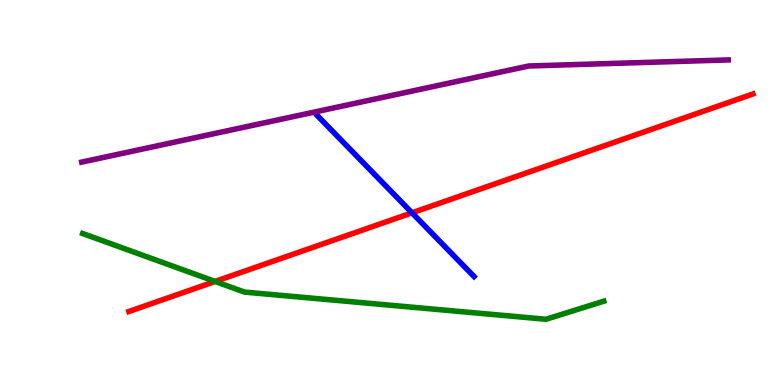[{'lines': ['blue', 'red'], 'intersections': [{'x': 5.32, 'y': 4.47}]}, {'lines': ['green', 'red'], 'intersections': [{'x': 2.78, 'y': 2.69}]}, {'lines': ['purple', 'red'], 'intersections': []}, {'lines': ['blue', 'green'], 'intersections': []}, {'lines': ['blue', 'purple'], 'intersections': []}, {'lines': ['green', 'purple'], 'intersections': []}]